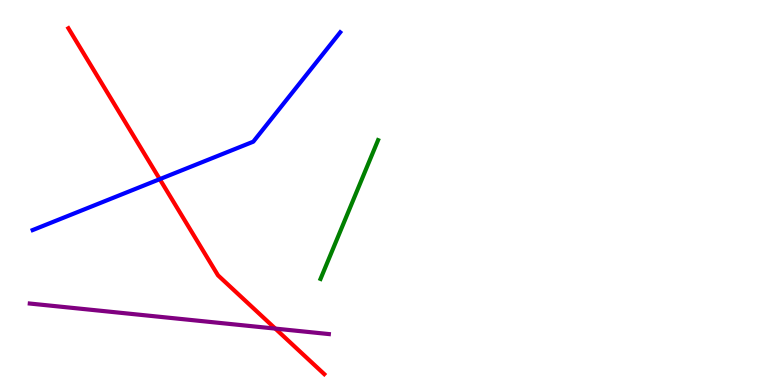[{'lines': ['blue', 'red'], 'intersections': [{'x': 2.06, 'y': 5.35}]}, {'lines': ['green', 'red'], 'intersections': []}, {'lines': ['purple', 'red'], 'intersections': [{'x': 3.55, 'y': 1.46}]}, {'lines': ['blue', 'green'], 'intersections': []}, {'lines': ['blue', 'purple'], 'intersections': []}, {'lines': ['green', 'purple'], 'intersections': []}]